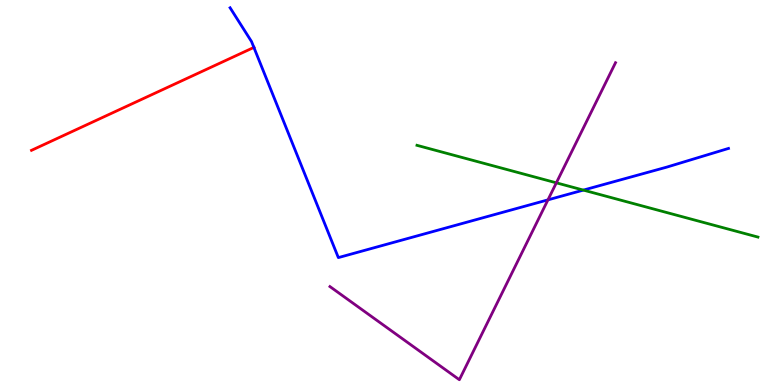[{'lines': ['blue', 'red'], 'intersections': [{'x': 3.28, 'y': 8.77}]}, {'lines': ['green', 'red'], 'intersections': []}, {'lines': ['purple', 'red'], 'intersections': []}, {'lines': ['blue', 'green'], 'intersections': [{'x': 7.53, 'y': 5.06}]}, {'lines': ['blue', 'purple'], 'intersections': [{'x': 7.07, 'y': 4.81}]}, {'lines': ['green', 'purple'], 'intersections': [{'x': 7.18, 'y': 5.25}]}]